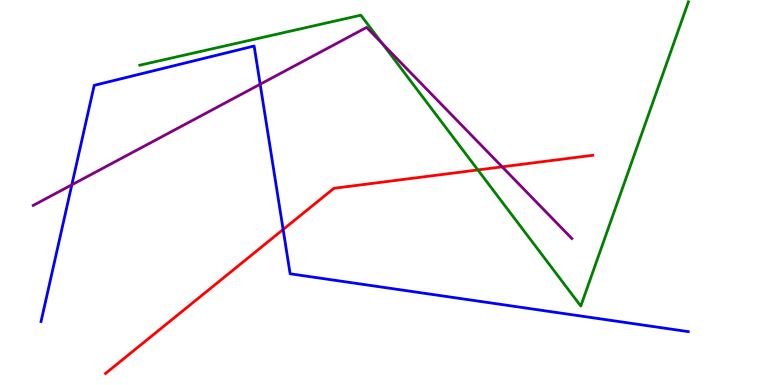[{'lines': ['blue', 'red'], 'intersections': [{'x': 3.65, 'y': 4.04}]}, {'lines': ['green', 'red'], 'intersections': [{'x': 6.17, 'y': 5.59}]}, {'lines': ['purple', 'red'], 'intersections': [{'x': 6.48, 'y': 5.67}]}, {'lines': ['blue', 'green'], 'intersections': []}, {'lines': ['blue', 'purple'], 'intersections': [{'x': 0.927, 'y': 5.2}, {'x': 3.36, 'y': 7.81}]}, {'lines': ['green', 'purple'], 'intersections': [{'x': 4.93, 'y': 8.87}]}]